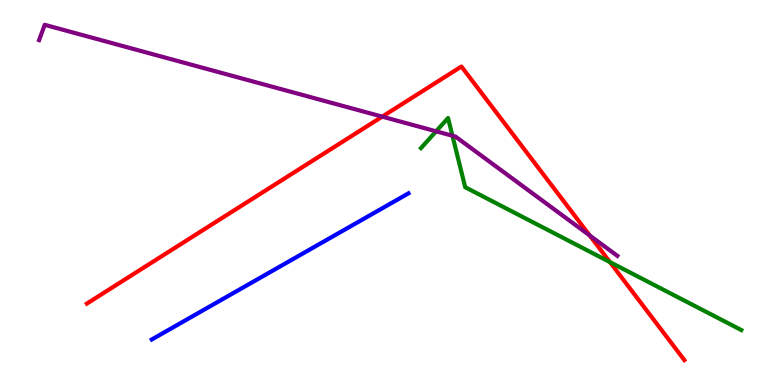[{'lines': ['blue', 'red'], 'intersections': []}, {'lines': ['green', 'red'], 'intersections': [{'x': 7.87, 'y': 3.19}]}, {'lines': ['purple', 'red'], 'intersections': [{'x': 4.93, 'y': 6.97}, {'x': 7.61, 'y': 3.88}]}, {'lines': ['blue', 'green'], 'intersections': []}, {'lines': ['blue', 'purple'], 'intersections': []}, {'lines': ['green', 'purple'], 'intersections': [{'x': 5.63, 'y': 6.59}, {'x': 5.84, 'y': 6.47}]}]